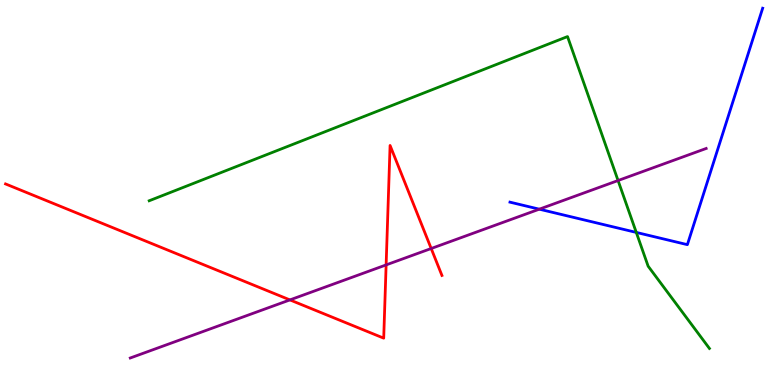[{'lines': ['blue', 'red'], 'intersections': []}, {'lines': ['green', 'red'], 'intersections': []}, {'lines': ['purple', 'red'], 'intersections': [{'x': 3.74, 'y': 2.21}, {'x': 4.98, 'y': 3.12}, {'x': 5.56, 'y': 3.55}]}, {'lines': ['blue', 'green'], 'intersections': [{'x': 8.21, 'y': 3.96}]}, {'lines': ['blue', 'purple'], 'intersections': [{'x': 6.96, 'y': 4.57}]}, {'lines': ['green', 'purple'], 'intersections': [{'x': 7.98, 'y': 5.31}]}]